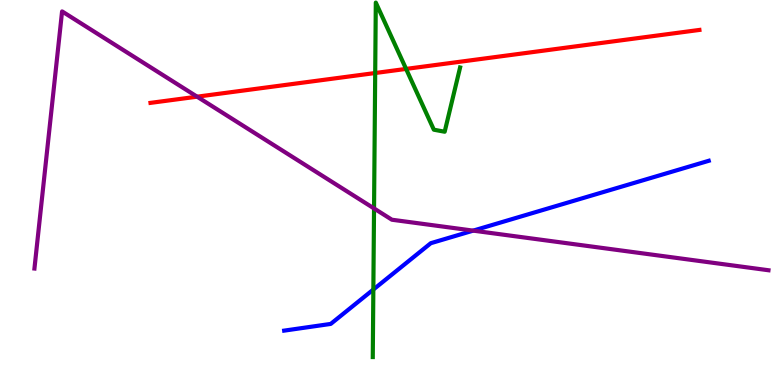[{'lines': ['blue', 'red'], 'intersections': []}, {'lines': ['green', 'red'], 'intersections': [{'x': 4.84, 'y': 8.1}, {'x': 5.24, 'y': 8.21}]}, {'lines': ['purple', 'red'], 'intersections': [{'x': 2.54, 'y': 7.49}]}, {'lines': ['blue', 'green'], 'intersections': [{'x': 4.82, 'y': 2.48}]}, {'lines': ['blue', 'purple'], 'intersections': [{'x': 6.11, 'y': 4.01}]}, {'lines': ['green', 'purple'], 'intersections': [{'x': 4.83, 'y': 4.59}]}]